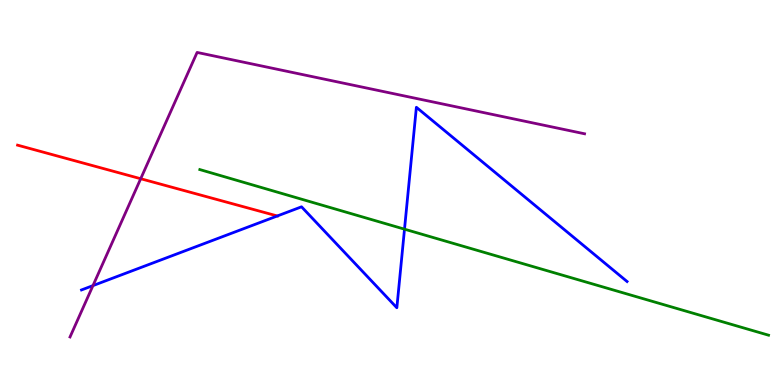[{'lines': ['blue', 'red'], 'intersections': [{'x': 3.58, 'y': 4.39}]}, {'lines': ['green', 'red'], 'intersections': []}, {'lines': ['purple', 'red'], 'intersections': [{'x': 1.82, 'y': 5.36}]}, {'lines': ['blue', 'green'], 'intersections': [{'x': 5.22, 'y': 4.05}]}, {'lines': ['blue', 'purple'], 'intersections': [{'x': 1.2, 'y': 2.58}]}, {'lines': ['green', 'purple'], 'intersections': []}]